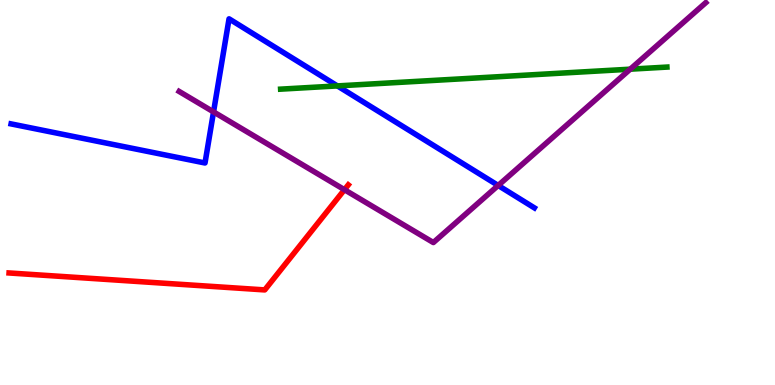[{'lines': ['blue', 'red'], 'intersections': []}, {'lines': ['green', 'red'], 'intersections': []}, {'lines': ['purple', 'red'], 'intersections': [{'x': 4.44, 'y': 5.07}]}, {'lines': ['blue', 'green'], 'intersections': [{'x': 4.35, 'y': 7.77}]}, {'lines': ['blue', 'purple'], 'intersections': [{'x': 2.76, 'y': 7.09}, {'x': 6.43, 'y': 5.18}]}, {'lines': ['green', 'purple'], 'intersections': [{'x': 8.13, 'y': 8.2}]}]